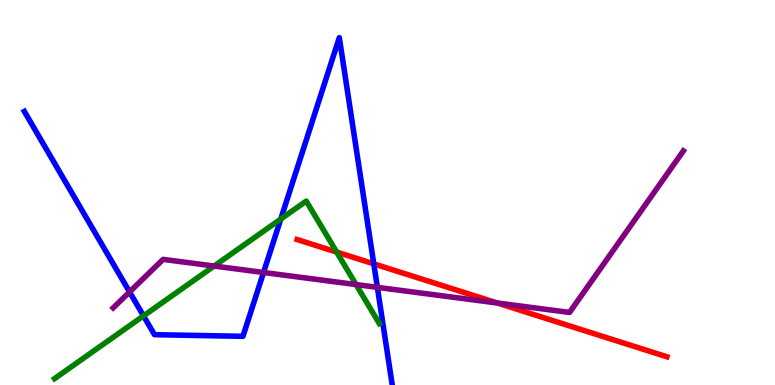[{'lines': ['blue', 'red'], 'intersections': [{'x': 4.82, 'y': 3.15}]}, {'lines': ['green', 'red'], 'intersections': [{'x': 4.34, 'y': 3.45}]}, {'lines': ['purple', 'red'], 'intersections': [{'x': 6.42, 'y': 2.13}]}, {'lines': ['blue', 'green'], 'intersections': [{'x': 1.85, 'y': 1.8}, {'x': 3.62, 'y': 4.31}]}, {'lines': ['blue', 'purple'], 'intersections': [{'x': 1.67, 'y': 2.42}, {'x': 3.4, 'y': 2.92}, {'x': 4.87, 'y': 2.54}]}, {'lines': ['green', 'purple'], 'intersections': [{'x': 2.76, 'y': 3.09}, {'x': 4.59, 'y': 2.61}]}]